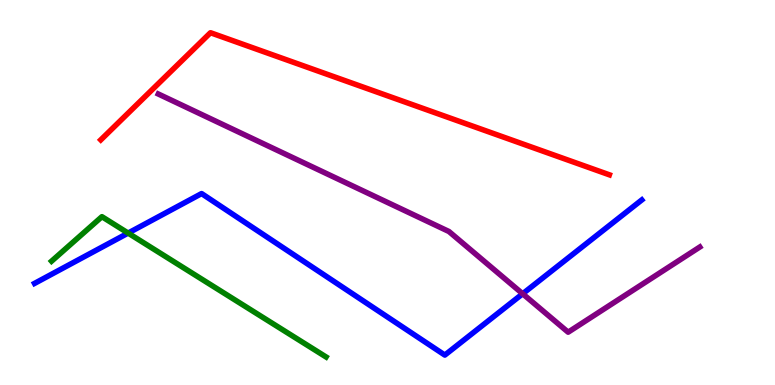[{'lines': ['blue', 'red'], 'intersections': []}, {'lines': ['green', 'red'], 'intersections': []}, {'lines': ['purple', 'red'], 'intersections': []}, {'lines': ['blue', 'green'], 'intersections': [{'x': 1.65, 'y': 3.95}]}, {'lines': ['blue', 'purple'], 'intersections': [{'x': 6.74, 'y': 2.37}]}, {'lines': ['green', 'purple'], 'intersections': []}]